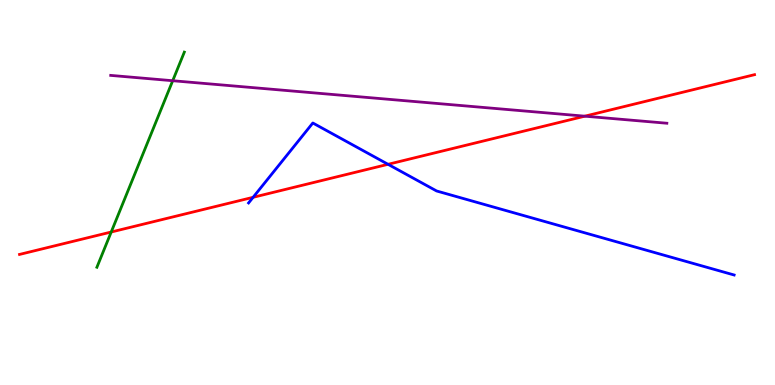[{'lines': ['blue', 'red'], 'intersections': [{'x': 3.27, 'y': 4.88}, {'x': 5.01, 'y': 5.73}]}, {'lines': ['green', 'red'], 'intersections': [{'x': 1.44, 'y': 3.97}]}, {'lines': ['purple', 'red'], 'intersections': [{'x': 7.55, 'y': 6.98}]}, {'lines': ['blue', 'green'], 'intersections': []}, {'lines': ['blue', 'purple'], 'intersections': []}, {'lines': ['green', 'purple'], 'intersections': [{'x': 2.23, 'y': 7.9}]}]